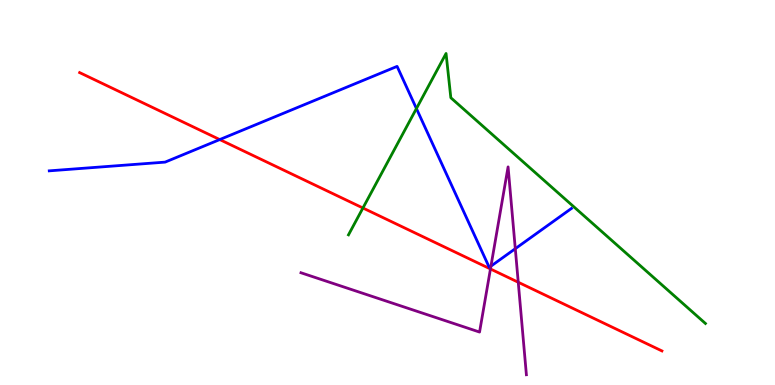[{'lines': ['blue', 'red'], 'intersections': [{'x': 2.84, 'y': 6.37}]}, {'lines': ['green', 'red'], 'intersections': [{'x': 4.68, 'y': 4.6}]}, {'lines': ['purple', 'red'], 'intersections': [{'x': 6.33, 'y': 3.01}, {'x': 6.69, 'y': 2.67}]}, {'lines': ['blue', 'green'], 'intersections': [{'x': 5.37, 'y': 7.18}]}, {'lines': ['blue', 'purple'], 'intersections': [{'x': 6.33, 'y': 3.09}, {'x': 6.65, 'y': 3.54}]}, {'lines': ['green', 'purple'], 'intersections': []}]